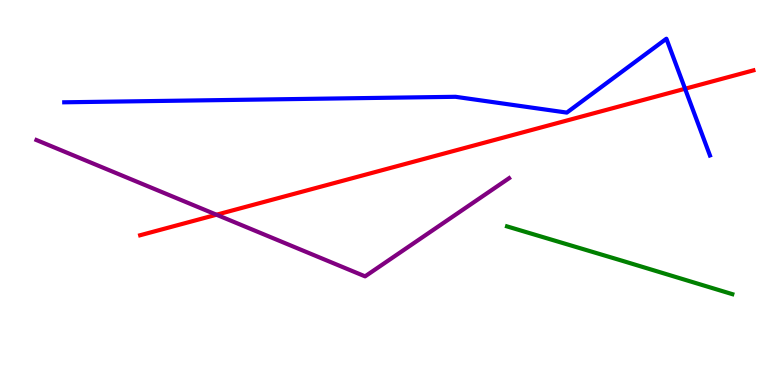[{'lines': ['blue', 'red'], 'intersections': [{'x': 8.84, 'y': 7.69}]}, {'lines': ['green', 'red'], 'intersections': []}, {'lines': ['purple', 'red'], 'intersections': [{'x': 2.79, 'y': 4.42}]}, {'lines': ['blue', 'green'], 'intersections': []}, {'lines': ['blue', 'purple'], 'intersections': []}, {'lines': ['green', 'purple'], 'intersections': []}]